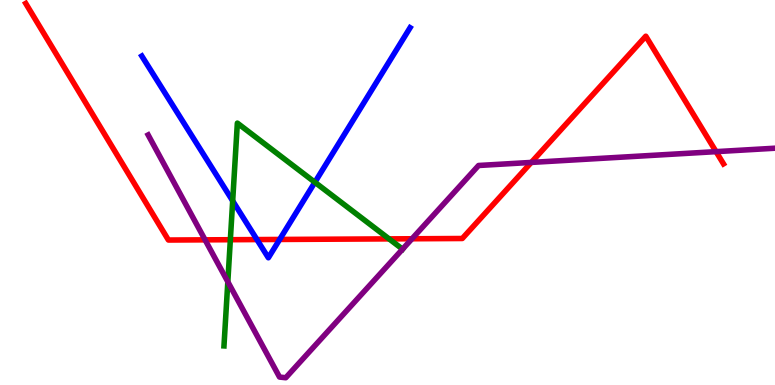[{'lines': ['blue', 'red'], 'intersections': [{'x': 3.32, 'y': 3.78}, {'x': 3.61, 'y': 3.78}]}, {'lines': ['green', 'red'], 'intersections': [{'x': 2.97, 'y': 3.77}, {'x': 5.02, 'y': 3.8}]}, {'lines': ['purple', 'red'], 'intersections': [{'x': 2.65, 'y': 3.77}, {'x': 5.32, 'y': 3.8}, {'x': 6.86, 'y': 5.78}, {'x': 9.24, 'y': 6.06}]}, {'lines': ['blue', 'green'], 'intersections': [{'x': 3.0, 'y': 4.78}, {'x': 4.06, 'y': 5.27}]}, {'lines': ['blue', 'purple'], 'intersections': []}, {'lines': ['green', 'purple'], 'intersections': [{'x': 2.94, 'y': 2.68}, {'x': 5.19, 'y': 3.53}]}]